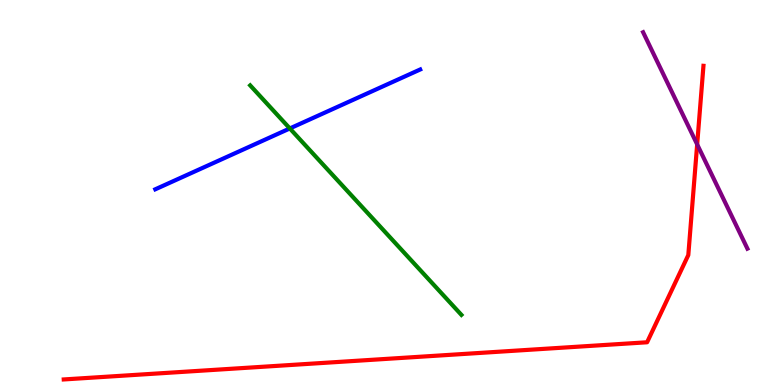[{'lines': ['blue', 'red'], 'intersections': []}, {'lines': ['green', 'red'], 'intersections': []}, {'lines': ['purple', 'red'], 'intersections': [{'x': 9.0, 'y': 6.25}]}, {'lines': ['blue', 'green'], 'intersections': [{'x': 3.74, 'y': 6.66}]}, {'lines': ['blue', 'purple'], 'intersections': []}, {'lines': ['green', 'purple'], 'intersections': []}]